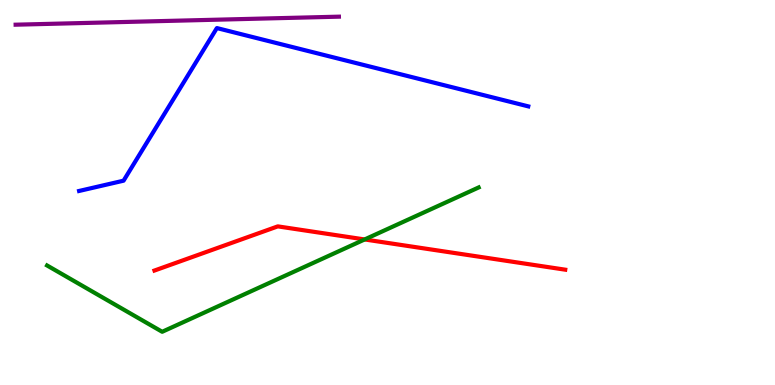[{'lines': ['blue', 'red'], 'intersections': []}, {'lines': ['green', 'red'], 'intersections': [{'x': 4.71, 'y': 3.78}]}, {'lines': ['purple', 'red'], 'intersections': []}, {'lines': ['blue', 'green'], 'intersections': []}, {'lines': ['blue', 'purple'], 'intersections': []}, {'lines': ['green', 'purple'], 'intersections': []}]